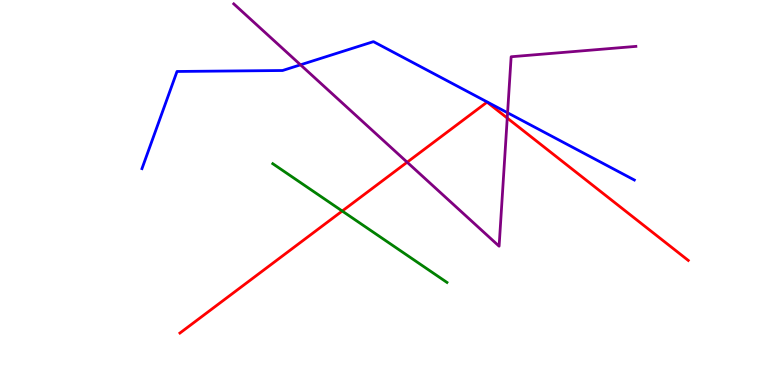[{'lines': ['blue', 'red'], 'intersections': []}, {'lines': ['green', 'red'], 'intersections': [{'x': 4.42, 'y': 4.52}]}, {'lines': ['purple', 'red'], 'intersections': [{'x': 5.25, 'y': 5.79}, {'x': 6.55, 'y': 6.93}]}, {'lines': ['blue', 'green'], 'intersections': []}, {'lines': ['blue', 'purple'], 'intersections': [{'x': 3.88, 'y': 8.32}, {'x': 6.55, 'y': 7.07}]}, {'lines': ['green', 'purple'], 'intersections': []}]